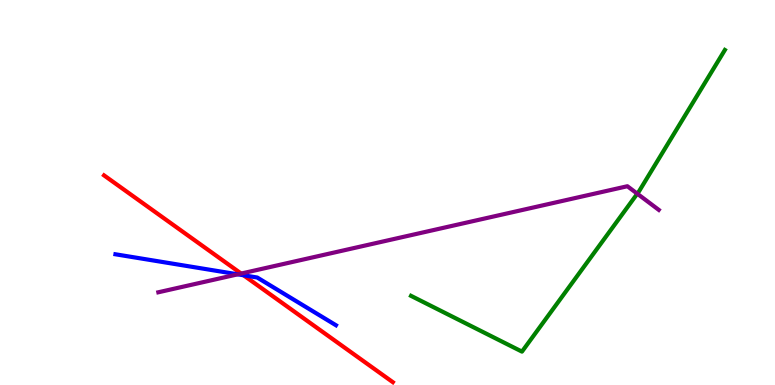[{'lines': ['blue', 'red'], 'intersections': [{'x': 3.14, 'y': 2.85}]}, {'lines': ['green', 'red'], 'intersections': []}, {'lines': ['purple', 'red'], 'intersections': [{'x': 3.11, 'y': 2.89}]}, {'lines': ['blue', 'green'], 'intersections': []}, {'lines': ['blue', 'purple'], 'intersections': [{'x': 3.07, 'y': 2.87}]}, {'lines': ['green', 'purple'], 'intersections': [{'x': 8.22, 'y': 4.97}]}]